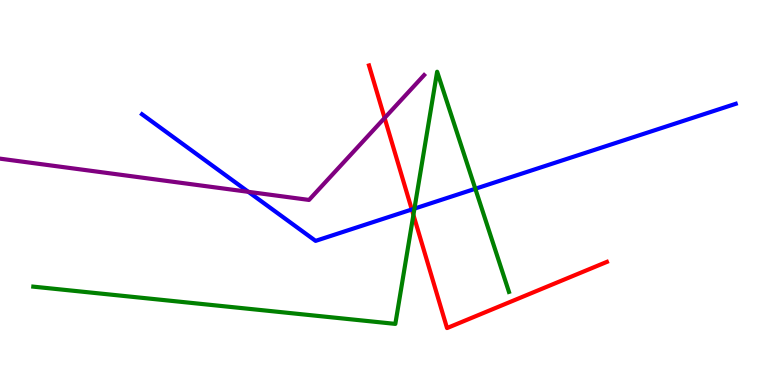[{'lines': ['blue', 'red'], 'intersections': [{'x': 5.31, 'y': 4.56}]}, {'lines': ['green', 'red'], 'intersections': [{'x': 5.33, 'y': 4.42}]}, {'lines': ['purple', 'red'], 'intersections': [{'x': 4.96, 'y': 6.94}]}, {'lines': ['blue', 'green'], 'intersections': [{'x': 5.35, 'y': 4.58}, {'x': 6.13, 'y': 5.1}]}, {'lines': ['blue', 'purple'], 'intersections': [{'x': 3.2, 'y': 5.02}]}, {'lines': ['green', 'purple'], 'intersections': []}]